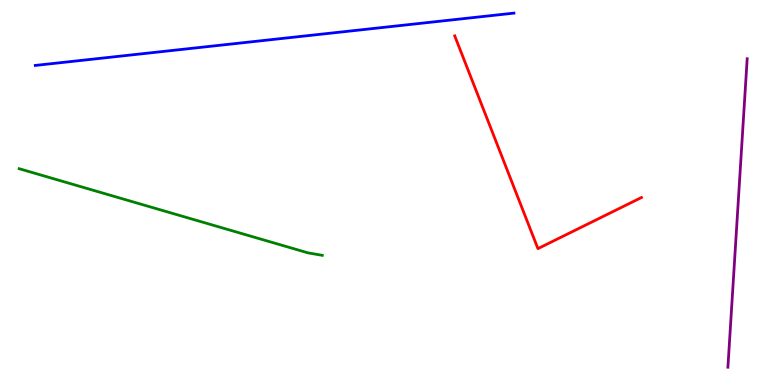[{'lines': ['blue', 'red'], 'intersections': []}, {'lines': ['green', 'red'], 'intersections': []}, {'lines': ['purple', 'red'], 'intersections': []}, {'lines': ['blue', 'green'], 'intersections': []}, {'lines': ['blue', 'purple'], 'intersections': []}, {'lines': ['green', 'purple'], 'intersections': []}]